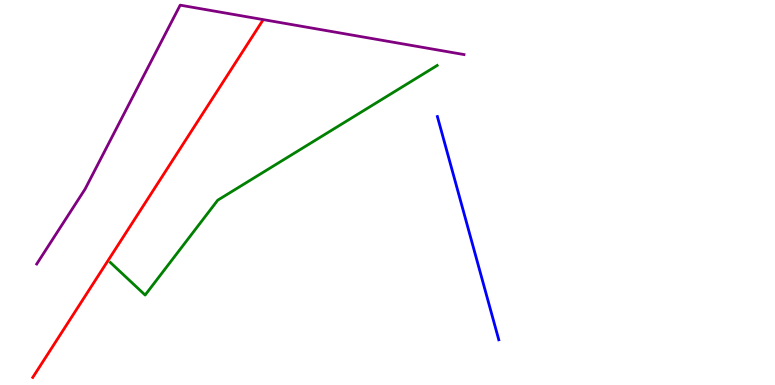[{'lines': ['blue', 'red'], 'intersections': []}, {'lines': ['green', 'red'], 'intersections': []}, {'lines': ['purple', 'red'], 'intersections': []}, {'lines': ['blue', 'green'], 'intersections': []}, {'lines': ['blue', 'purple'], 'intersections': []}, {'lines': ['green', 'purple'], 'intersections': []}]